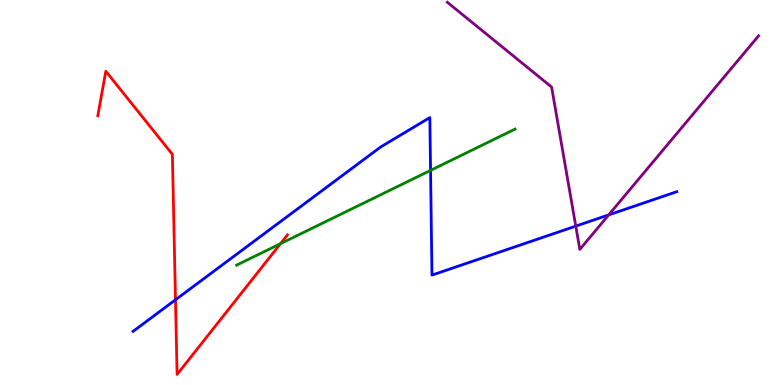[{'lines': ['blue', 'red'], 'intersections': [{'x': 2.26, 'y': 2.21}]}, {'lines': ['green', 'red'], 'intersections': [{'x': 3.62, 'y': 3.67}]}, {'lines': ['purple', 'red'], 'intersections': []}, {'lines': ['blue', 'green'], 'intersections': [{'x': 5.56, 'y': 5.57}]}, {'lines': ['blue', 'purple'], 'intersections': [{'x': 7.43, 'y': 4.13}, {'x': 7.85, 'y': 4.42}]}, {'lines': ['green', 'purple'], 'intersections': []}]